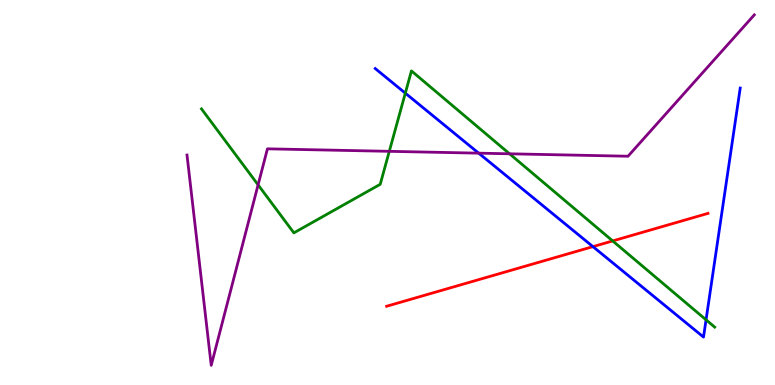[{'lines': ['blue', 'red'], 'intersections': [{'x': 7.65, 'y': 3.59}]}, {'lines': ['green', 'red'], 'intersections': [{'x': 7.91, 'y': 3.74}]}, {'lines': ['purple', 'red'], 'intersections': []}, {'lines': ['blue', 'green'], 'intersections': [{'x': 5.23, 'y': 7.58}, {'x': 9.11, 'y': 1.69}]}, {'lines': ['blue', 'purple'], 'intersections': [{'x': 6.18, 'y': 6.02}]}, {'lines': ['green', 'purple'], 'intersections': [{'x': 3.33, 'y': 5.2}, {'x': 5.02, 'y': 6.07}, {'x': 6.57, 'y': 6.01}]}]